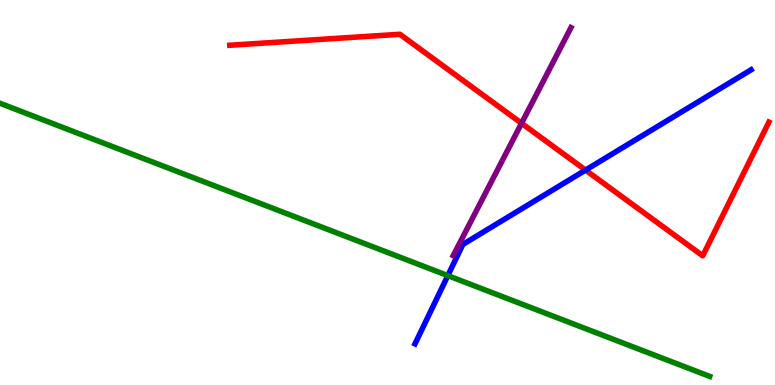[{'lines': ['blue', 'red'], 'intersections': [{'x': 7.56, 'y': 5.58}]}, {'lines': ['green', 'red'], 'intersections': []}, {'lines': ['purple', 'red'], 'intersections': [{'x': 6.73, 'y': 6.8}]}, {'lines': ['blue', 'green'], 'intersections': [{'x': 5.78, 'y': 2.84}]}, {'lines': ['blue', 'purple'], 'intersections': []}, {'lines': ['green', 'purple'], 'intersections': []}]